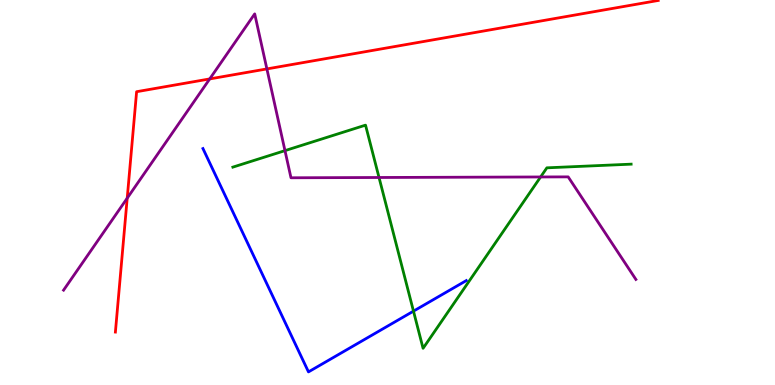[{'lines': ['blue', 'red'], 'intersections': []}, {'lines': ['green', 'red'], 'intersections': []}, {'lines': ['purple', 'red'], 'intersections': [{'x': 1.64, 'y': 4.85}, {'x': 2.71, 'y': 7.95}, {'x': 3.44, 'y': 8.21}]}, {'lines': ['blue', 'green'], 'intersections': [{'x': 5.34, 'y': 1.92}]}, {'lines': ['blue', 'purple'], 'intersections': []}, {'lines': ['green', 'purple'], 'intersections': [{'x': 3.68, 'y': 6.09}, {'x': 4.89, 'y': 5.39}, {'x': 6.98, 'y': 5.4}]}]